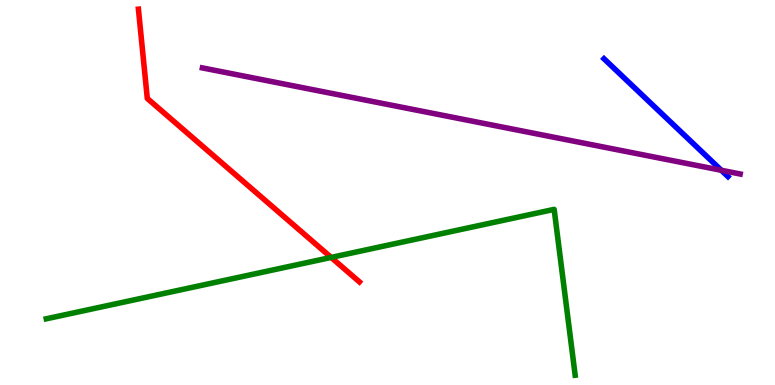[{'lines': ['blue', 'red'], 'intersections': []}, {'lines': ['green', 'red'], 'intersections': [{'x': 4.27, 'y': 3.31}]}, {'lines': ['purple', 'red'], 'intersections': []}, {'lines': ['blue', 'green'], 'intersections': []}, {'lines': ['blue', 'purple'], 'intersections': [{'x': 9.31, 'y': 5.58}]}, {'lines': ['green', 'purple'], 'intersections': []}]